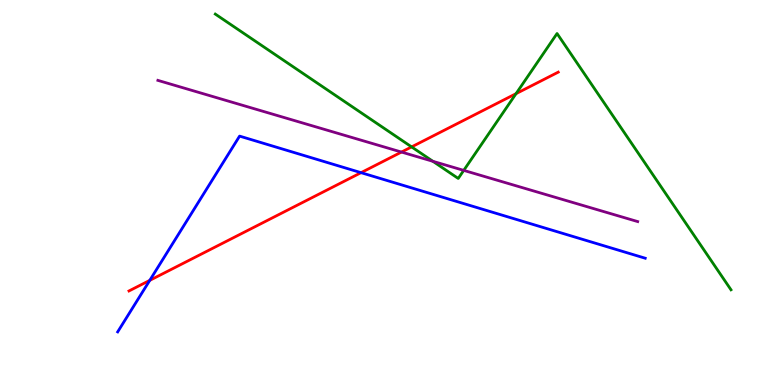[{'lines': ['blue', 'red'], 'intersections': [{'x': 1.93, 'y': 2.72}, {'x': 4.66, 'y': 5.52}]}, {'lines': ['green', 'red'], 'intersections': [{'x': 5.31, 'y': 6.18}, {'x': 6.66, 'y': 7.57}]}, {'lines': ['purple', 'red'], 'intersections': [{'x': 5.18, 'y': 6.05}]}, {'lines': ['blue', 'green'], 'intersections': []}, {'lines': ['blue', 'purple'], 'intersections': []}, {'lines': ['green', 'purple'], 'intersections': [{'x': 5.59, 'y': 5.81}, {'x': 5.98, 'y': 5.57}]}]